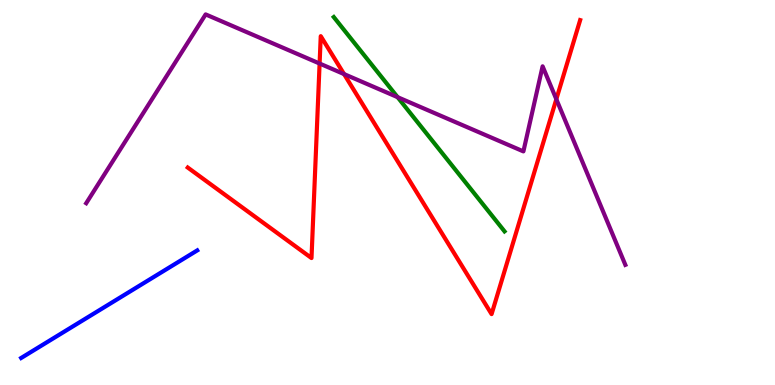[{'lines': ['blue', 'red'], 'intersections': []}, {'lines': ['green', 'red'], 'intersections': []}, {'lines': ['purple', 'red'], 'intersections': [{'x': 4.12, 'y': 8.35}, {'x': 4.44, 'y': 8.08}, {'x': 7.18, 'y': 7.42}]}, {'lines': ['blue', 'green'], 'intersections': []}, {'lines': ['blue', 'purple'], 'intersections': []}, {'lines': ['green', 'purple'], 'intersections': [{'x': 5.13, 'y': 7.48}]}]